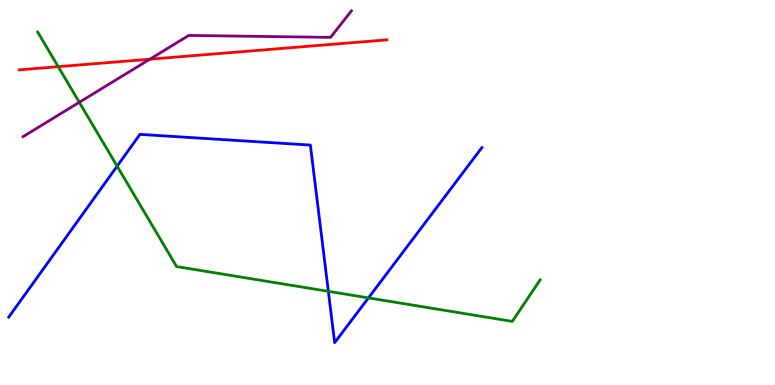[{'lines': ['blue', 'red'], 'intersections': []}, {'lines': ['green', 'red'], 'intersections': [{'x': 0.751, 'y': 8.27}]}, {'lines': ['purple', 'red'], 'intersections': [{'x': 1.93, 'y': 8.46}]}, {'lines': ['blue', 'green'], 'intersections': [{'x': 1.51, 'y': 5.68}, {'x': 4.24, 'y': 2.43}, {'x': 4.75, 'y': 2.26}]}, {'lines': ['blue', 'purple'], 'intersections': []}, {'lines': ['green', 'purple'], 'intersections': [{'x': 1.02, 'y': 7.34}]}]